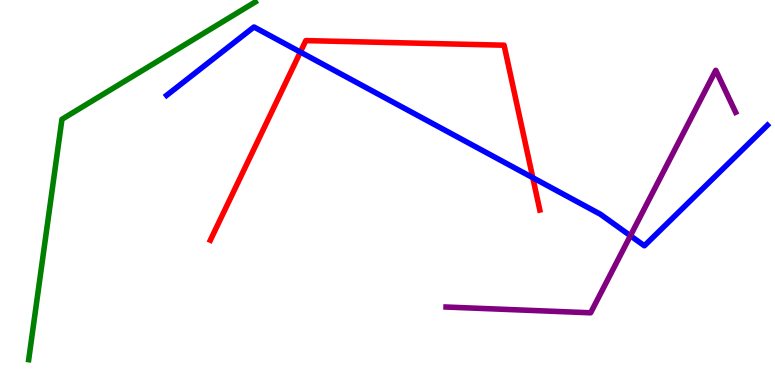[{'lines': ['blue', 'red'], 'intersections': [{'x': 3.88, 'y': 8.65}, {'x': 6.87, 'y': 5.38}]}, {'lines': ['green', 'red'], 'intersections': []}, {'lines': ['purple', 'red'], 'intersections': []}, {'lines': ['blue', 'green'], 'intersections': []}, {'lines': ['blue', 'purple'], 'intersections': [{'x': 8.13, 'y': 3.88}]}, {'lines': ['green', 'purple'], 'intersections': []}]